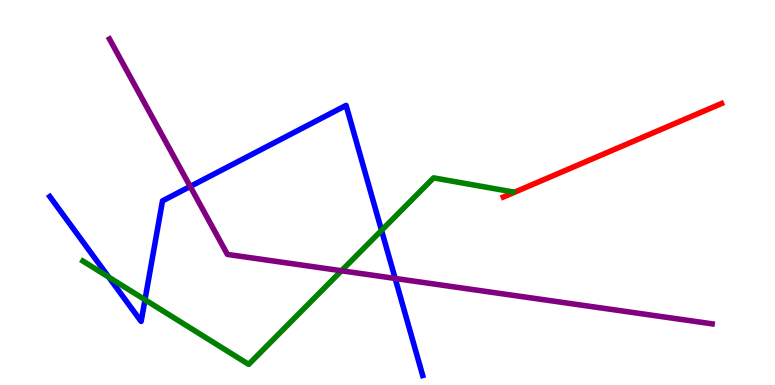[{'lines': ['blue', 'red'], 'intersections': []}, {'lines': ['green', 'red'], 'intersections': []}, {'lines': ['purple', 'red'], 'intersections': []}, {'lines': ['blue', 'green'], 'intersections': [{'x': 1.4, 'y': 2.8}, {'x': 1.87, 'y': 2.21}, {'x': 4.92, 'y': 4.02}]}, {'lines': ['blue', 'purple'], 'intersections': [{'x': 2.45, 'y': 5.16}, {'x': 5.1, 'y': 2.77}]}, {'lines': ['green', 'purple'], 'intersections': [{'x': 4.41, 'y': 2.97}]}]